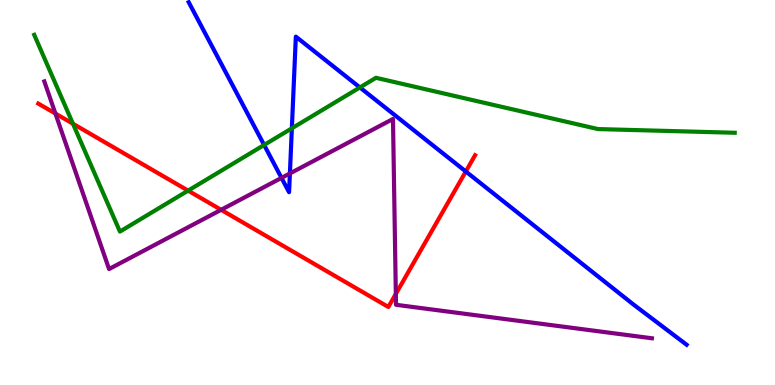[{'lines': ['blue', 'red'], 'intersections': [{'x': 6.01, 'y': 5.55}]}, {'lines': ['green', 'red'], 'intersections': [{'x': 0.941, 'y': 6.79}, {'x': 2.43, 'y': 5.05}]}, {'lines': ['purple', 'red'], 'intersections': [{'x': 0.715, 'y': 7.05}, {'x': 2.85, 'y': 4.55}, {'x': 5.11, 'y': 2.37}]}, {'lines': ['blue', 'green'], 'intersections': [{'x': 3.41, 'y': 6.23}, {'x': 3.77, 'y': 6.67}, {'x': 4.64, 'y': 7.73}]}, {'lines': ['blue', 'purple'], 'intersections': [{'x': 3.63, 'y': 5.38}, {'x': 3.74, 'y': 5.49}]}, {'lines': ['green', 'purple'], 'intersections': []}]